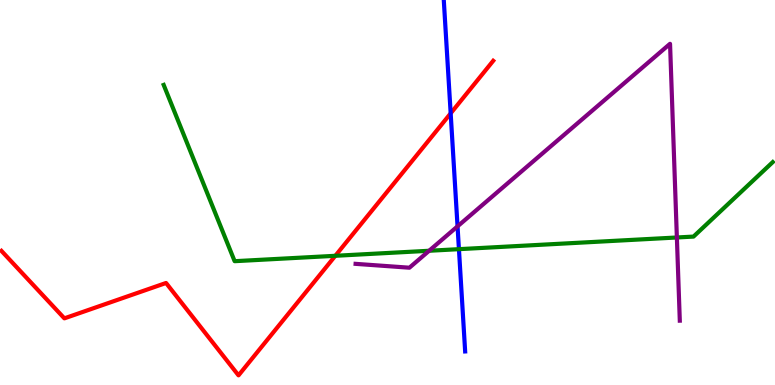[{'lines': ['blue', 'red'], 'intersections': [{'x': 5.82, 'y': 7.06}]}, {'lines': ['green', 'red'], 'intersections': [{'x': 4.33, 'y': 3.36}]}, {'lines': ['purple', 'red'], 'intersections': []}, {'lines': ['blue', 'green'], 'intersections': [{'x': 5.92, 'y': 3.53}]}, {'lines': ['blue', 'purple'], 'intersections': [{'x': 5.9, 'y': 4.12}]}, {'lines': ['green', 'purple'], 'intersections': [{'x': 5.54, 'y': 3.49}, {'x': 8.73, 'y': 3.83}]}]